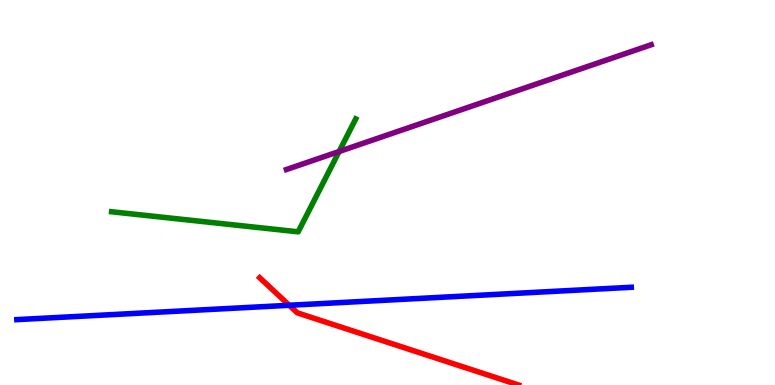[{'lines': ['blue', 'red'], 'intersections': [{'x': 3.73, 'y': 2.07}]}, {'lines': ['green', 'red'], 'intersections': []}, {'lines': ['purple', 'red'], 'intersections': []}, {'lines': ['blue', 'green'], 'intersections': []}, {'lines': ['blue', 'purple'], 'intersections': []}, {'lines': ['green', 'purple'], 'intersections': [{'x': 4.38, 'y': 6.06}]}]